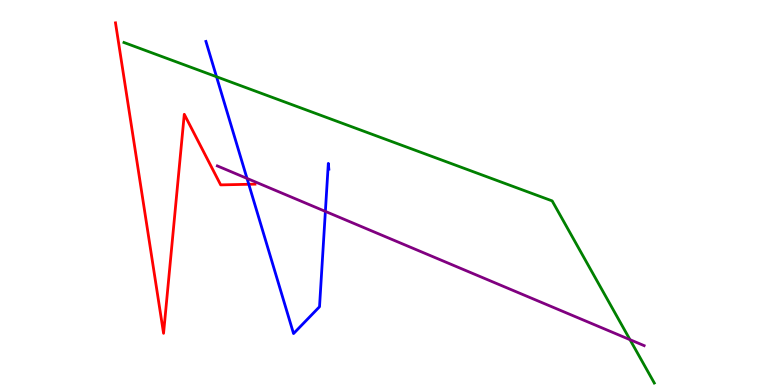[{'lines': ['blue', 'red'], 'intersections': [{'x': 3.21, 'y': 5.21}]}, {'lines': ['green', 'red'], 'intersections': []}, {'lines': ['purple', 'red'], 'intersections': []}, {'lines': ['blue', 'green'], 'intersections': [{'x': 2.79, 'y': 8.01}]}, {'lines': ['blue', 'purple'], 'intersections': [{'x': 3.19, 'y': 5.37}, {'x': 4.2, 'y': 4.51}]}, {'lines': ['green', 'purple'], 'intersections': [{'x': 8.13, 'y': 1.18}]}]